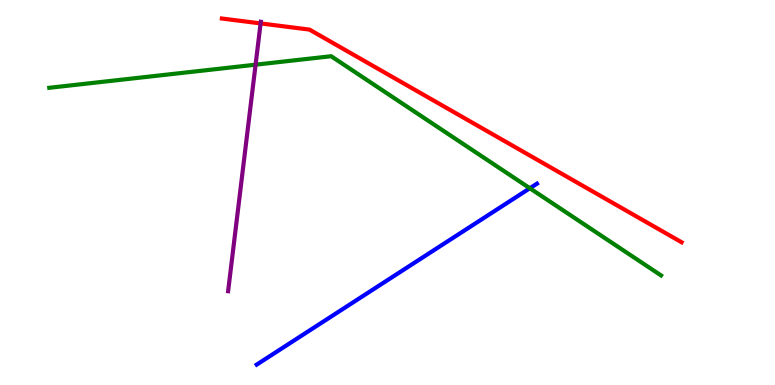[{'lines': ['blue', 'red'], 'intersections': []}, {'lines': ['green', 'red'], 'intersections': []}, {'lines': ['purple', 'red'], 'intersections': [{'x': 3.36, 'y': 9.39}]}, {'lines': ['blue', 'green'], 'intersections': [{'x': 6.84, 'y': 5.11}]}, {'lines': ['blue', 'purple'], 'intersections': []}, {'lines': ['green', 'purple'], 'intersections': [{'x': 3.3, 'y': 8.32}]}]